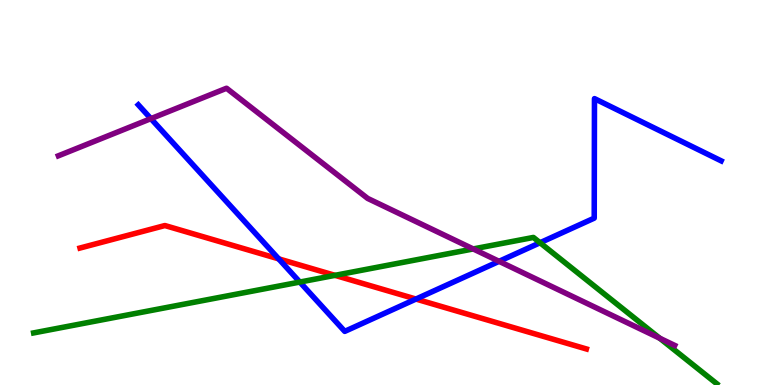[{'lines': ['blue', 'red'], 'intersections': [{'x': 3.6, 'y': 3.28}, {'x': 5.37, 'y': 2.23}]}, {'lines': ['green', 'red'], 'intersections': [{'x': 4.32, 'y': 2.85}]}, {'lines': ['purple', 'red'], 'intersections': []}, {'lines': ['blue', 'green'], 'intersections': [{'x': 3.87, 'y': 2.67}, {'x': 6.97, 'y': 3.7}]}, {'lines': ['blue', 'purple'], 'intersections': [{'x': 1.95, 'y': 6.92}, {'x': 6.44, 'y': 3.21}]}, {'lines': ['green', 'purple'], 'intersections': [{'x': 6.11, 'y': 3.53}, {'x': 8.51, 'y': 1.21}]}]